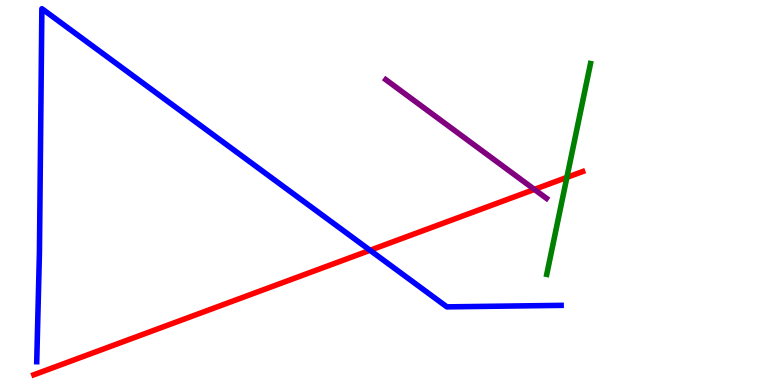[{'lines': ['blue', 'red'], 'intersections': [{'x': 4.77, 'y': 3.5}]}, {'lines': ['green', 'red'], 'intersections': [{'x': 7.31, 'y': 5.39}]}, {'lines': ['purple', 'red'], 'intersections': [{'x': 6.9, 'y': 5.08}]}, {'lines': ['blue', 'green'], 'intersections': []}, {'lines': ['blue', 'purple'], 'intersections': []}, {'lines': ['green', 'purple'], 'intersections': []}]